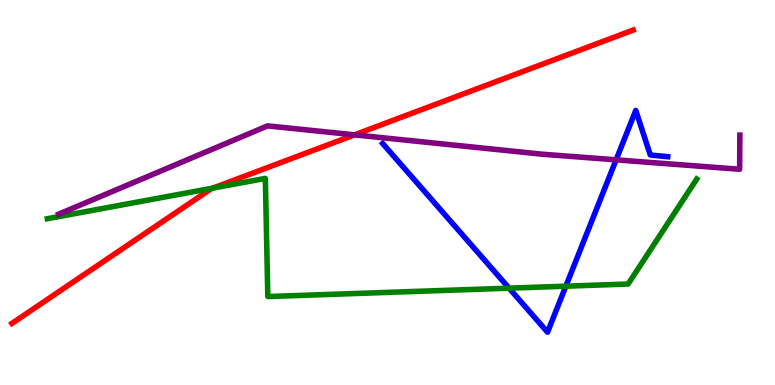[{'lines': ['blue', 'red'], 'intersections': []}, {'lines': ['green', 'red'], 'intersections': [{'x': 2.75, 'y': 5.11}]}, {'lines': ['purple', 'red'], 'intersections': [{'x': 4.57, 'y': 6.5}]}, {'lines': ['blue', 'green'], 'intersections': [{'x': 6.57, 'y': 2.52}, {'x': 7.3, 'y': 2.57}]}, {'lines': ['blue', 'purple'], 'intersections': [{'x': 7.95, 'y': 5.85}]}, {'lines': ['green', 'purple'], 'intersections': []}]